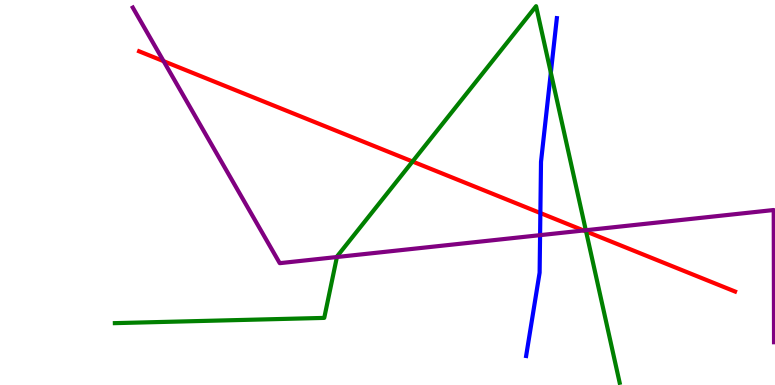[{'lines': ['blue', 'red'], 'intersections': [{'x': 6.97, 'y': 4.47}]}, {'lines': ['green', 'red'], 'intersections': [{'x': 5.32, 'y': 5.8}, {'x': 7.56, 'y': 3.99}]}, {'lines': ['purple', 'red'], 'intersections': [{'x': 2.11, 'y': 8.41}, {'x': 7.53, 'y': 4.01}]}, {'lines': ['blue', 'green'], 'intersections': [{'x': 7.11, 'y': 8.11}]}, {'lines': ['blue', 'purple'], 'intersections': [{'x': 6.97, 'y': 3.89}]}, {'lines': ['green', 'purple'], 'intersections': [{'x': 4.35, 'y': 3.32}, {'x': 7.56, 'y': 4.02}]}]